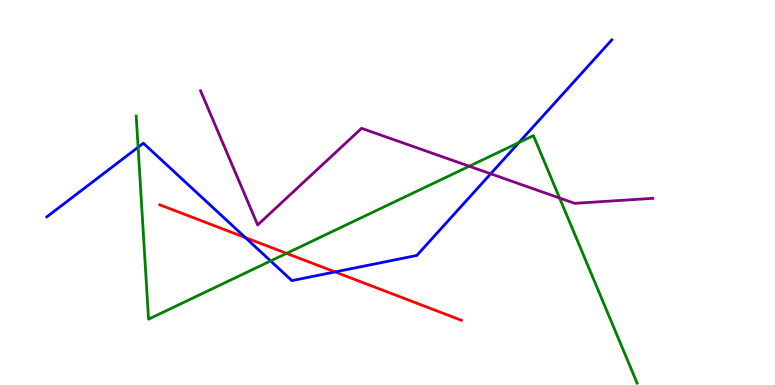[{'lines': ['blue', 'red'], 'intersections': [{'x': 3.17, 'y': 3.83}, {'x': 4.32, 'y': 2.94}]}, {'lines': ['green', 'red'], 'intersections': [{'x': 3.7, 'y': 3.42}]}, {'lines': ['purple', 'red'], 'intersections': []}, {'lines': ['blue', 'green'], 'intersections': [{'x': 1.78, 'y': 6.18}, {'x': 3.49, 'y': 3.22}, {'x': 6.7, 'y': 6.3}]}, {'lines': ['blue', 'purple'], 'intersections': [{'x': 6.33, 'y': 5.49}]}, {'lines': ['green', 'purple'], 'intersections': [{'x': 6.05, 'y': 5.68}, {'x': 7.22, 'y': 4.86}]}]